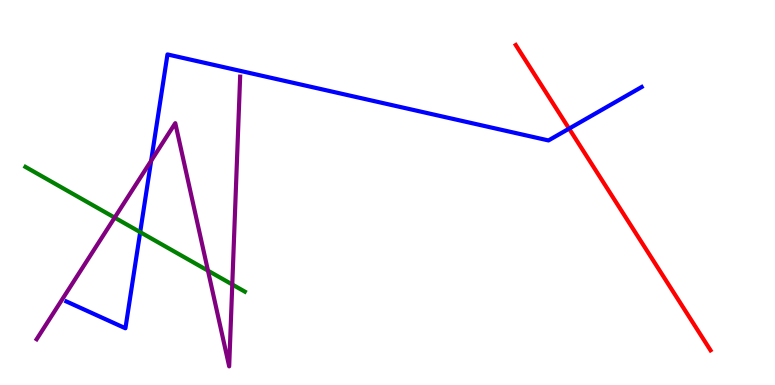[{'lines': ['blue', 'red'], 'intersections': [{'x': 7.34, 'y': 6.66}]}, {'lines': ['green', 'red'], 'intersections': []}, {'lines': ['purple', 'red'], 'intersections': []}, {'lines': ['blue', 'green'], 'intersections': [{'x': 1.81, 'y': 3.97}]}, {'lines': ['blue', 'purple'], 'intersections': [{'x': 1.95, 'y': 5.82}]}, {'lines': ['green', 'purple'], 'intersections': [{'x': 1.48, 'y': 4.35}, {'x': 2.68, 'y': 2.97}, {'x': 3.0, 'y': 2.61}]}]